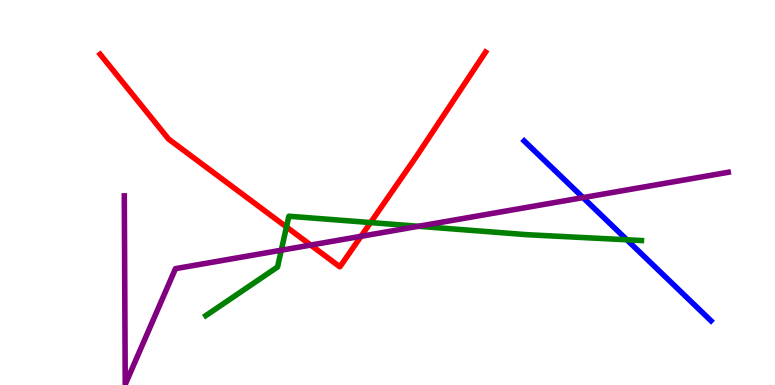[{'lines': ['blue', 'red'], 'intersections': []}, {'lines': ['green', 'red'], 'intersections': [{'x': 3.7, 'y': 4.1}, {'x': 4.78, 'y': 4.22}]}, {'lines': ['purple', 'red'], 'intersections': [{'x': 4.01, 'y': 3.63}, {'x': 4.66, 'y': 3.86}]}, {'lines': ['blue', 'green'], 'intersections': [{'x': 8.09, 'y': 3.77}]}, {'lines': ['blue', 'purple'], 'intersections': [{'x': 7.52, 'y': 4.87}]}, {'lines': ['green', 'purple'], 'intersections': [{'x': 3.63, 'y': 3.5}, {'x': 5.4, 'y': 4.12}]}]